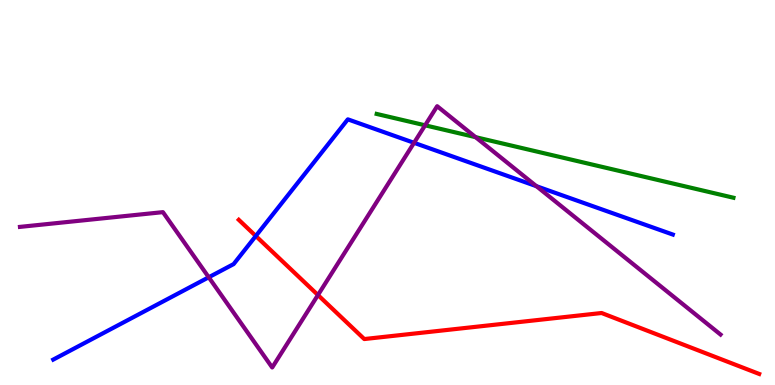[{'lines': ['blue', 'red'], 'intersections': [{'x': 3.3, 'y': 3.87}]}, {'lines': ['green', 'red'], 'intersections': []}, {'lines': ['purple', 'red'], 'intersections': [{'x': 4.1, 'y': 2.34}]}, {'lines': ['blue', 'green'], 'intersections': []}, {'lines': ['blue', 'purple'], 'intersections': [{'x': 2.69, 'y': 2.8}, {'x': 5.34, 'y': 6.29}, {'x': 6.92, 'y': 5.16}]}, {'lines': ['green', 'purple'], 'intersections': [{'x': 5.49, 'y': 6.75}, {'x': 6.14, 'y': 6.44}]}]